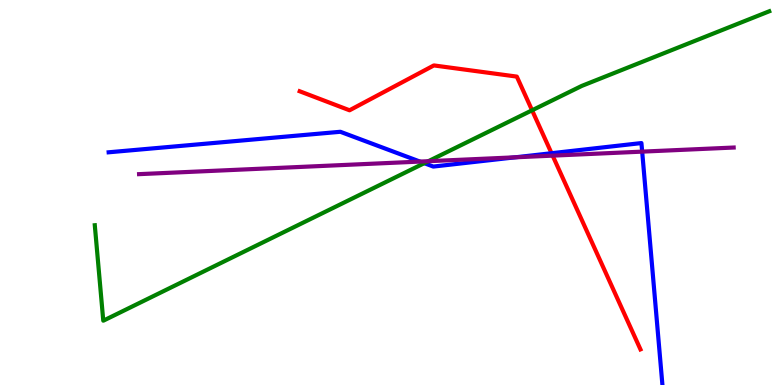[{'lines': ['blue', 'red'], 'intersections': [{'x': 7.12, 'y': 6.02}]}, {'lines': ['green', 'red'], 'intersections': [{'x': 6.87, 'y': 7.14}]}, {'lines': ['purple', 'red'], 'intersections': [{'x': 7.13, 'y': 5.96}]}, {'lines': ['blue', 'green'], 'intersections': [{'x': 5.47, 'y': 5.76}]}, {'lines': ['blue', 'purple'], 'intersections': [{'x': 5.42, 'y': 5.8}, {'x': 6.65, 'y': 5.91}, {'x': 8.29, 'y': 6.06}]}, {'lines': ['green', 'purple'], 'intersections': [{'x': 5.53, 'y': 5.81}]}]